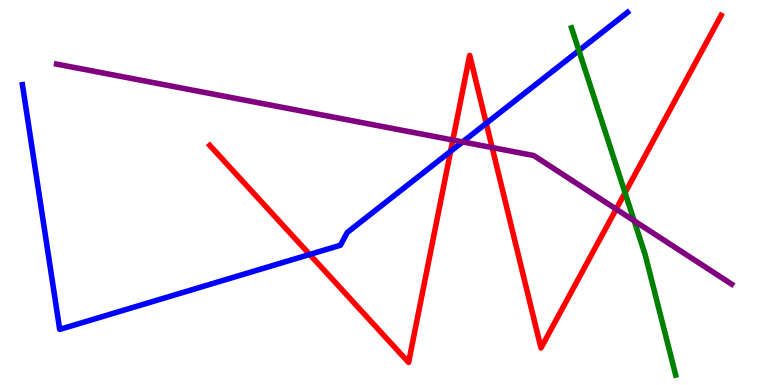[{'lines': ['blue', 'red'], 'intersections': [{'x': 4.0, 'y': 3.39}, {'x': 5.81, 'y': 6.07}, {'x': 6.27, 'y': 6.8}]}, {'lines': ['green', 'red'], 'intersections': [{'x': 8.07, 'y': 4.99}]}, {'lines': ['purple', 'red'], 'intersections': [{'x': 5.84, 'y': 6.36}, {'x': 6.35, 'y': 6.17}, {'x': 7.95, 'y': 4.57}]}, {'lines': ['blue', 'green'], 'intersections': [{'x': 7.47, 'y': 8.69}]}, {'lines': ['blue', 'purple'], 'intersections': [{'x': 5.97, 'y': 6.31}]}, {'lines': ['green', 'purple'], 'intersections': [{'x': 8.18, 'y': 4.27}]}]